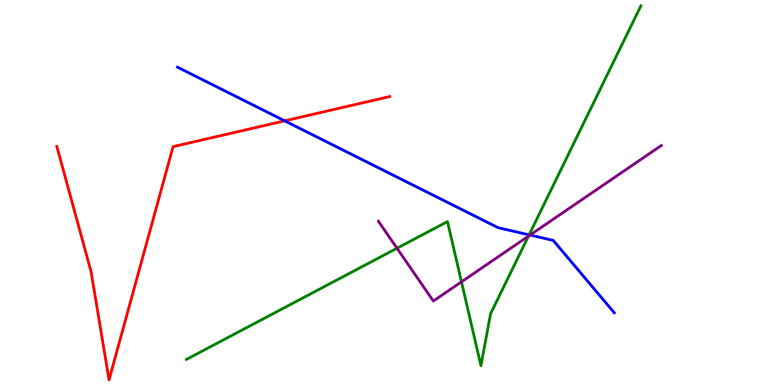[{'lines': ['blue', 'red'], 'intersections': [{'x': 3.67, 'y': 6.86}]}, {'lines': ['green', 'red'], 'intersections': []}, {'lines': ['purple', 'red'], 'intersections': []}, {'lines': ['blue', 'green'], 'intersections': [{'x': 6.83, 'y': 3.9}]}, {'lines': ['blue', 'purple'], 'intersections': [{'x': 6.84, 'y': 3.89}]}, {'lines': ['green', 'purple'], 'intersections': [{'x': 5.12, 'y': 3.55}, {'x': 5.95, 'y': 2.68}, {'x': 6.82, 'y': 3.87}]}]